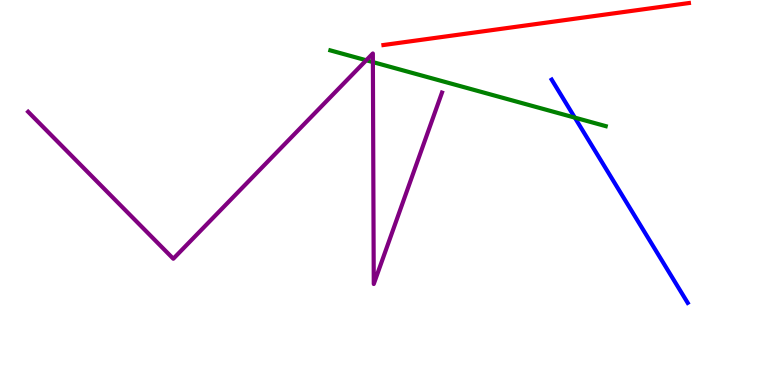[{'lines': ['blue', 'red'], 'intersections': []}, {'lines': ['green', 'red'], 'intersections': []}, {'lines': ['purple', 'red'], 'intersections': []}, {'lines': ['blue', 'green'], 'intersections': [{'x': 7.42, 'y': 6.94}]}, {'lines': ['blue', 'purple'], 'intersections': []}, {'lines': ['green', 'purple'], 'intersections': [{'x': 4.73, 'y': 8.43}, {'x': 4.81, 'y': 8.39}]}]